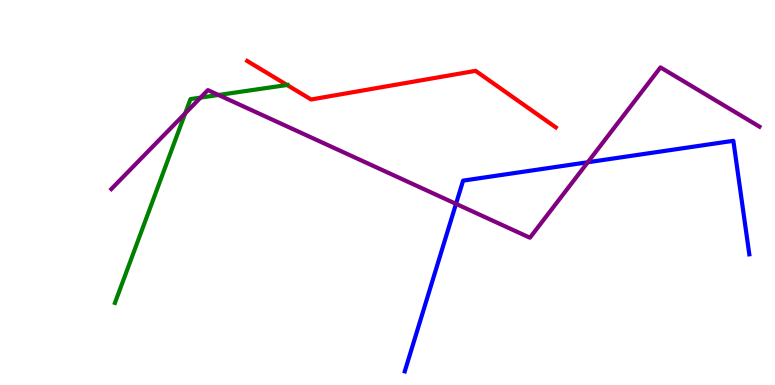[{'lines': ['blue', 'red'], 'intersections': []}, {'lines': ['green', 'red'], 'intersections': [{'x': 3.7, 'y': 7.79}]}, {'lines': ['purple', 'red'], 'intersections': []}, {'lines': ['blue', 'green'], 'intersections': []}, {'lines': ['blue', 'purple'], 'intersections': [{'x': 5.88, 'y': 4.71}, {'x': 7.58, 'y': 5.79}]}, {'lines': ['green', 'purple'], 'intersections': [{'x': 2.39, 'y': 7.06}, {'x': 2.59, 'y': 7.46}, {'x': 2.82, 'y': 7.53}]}]